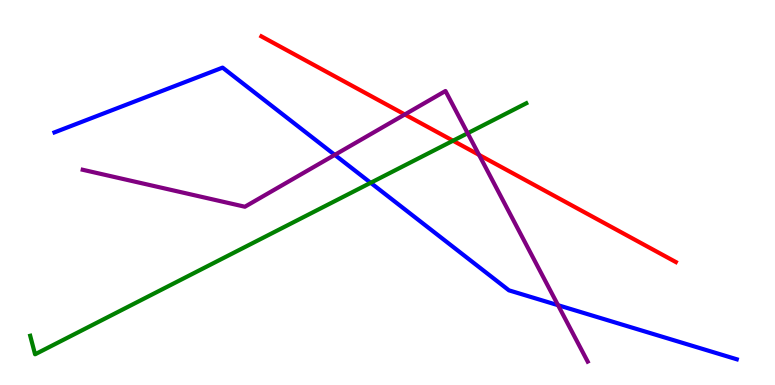[{'lines': ['blue', 'red'], 'intersections': []}, {'lines': ['green', 'red'], 'intersections': [{'x': 5.85, 'y': 6.35}]}, {'lines': ['purple', 'red'], 'intersections': [{'x': 5.22, 'y': 7.03}, {'x': 6.18, 'y': 5.98}]}, {'lines': ['blue', 'green'], 'intersections': [{'x': 4.78, 'y': 5.25}]}, {'lines': ['blue', 'purple'], 'intersections': [{'x': 4.32, 'y': 5.98}, {'x': 7.2, 'y': 2.07}]}, {'lines': ['green', 'purple'], 'intersections': [{'x': 6.03, 'y': 6.54}]}]